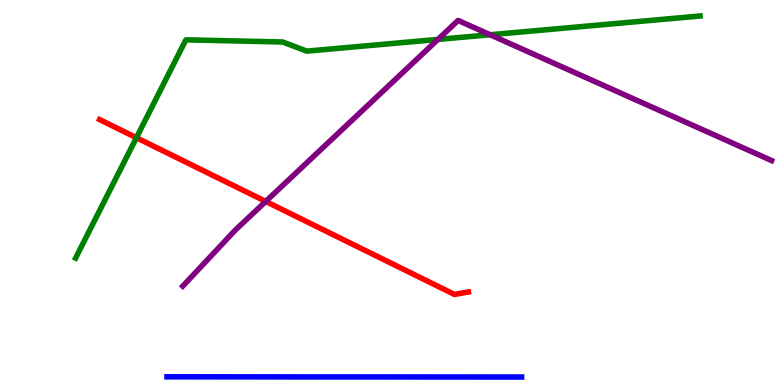[{'lines': ['blue', 'red'], 'intersections': []}, {'lines': ['green', 'red'], 'intersections': [{'x': 1.76, 'y': 6.42}]}, {'lines': ['purple', 'red'], 'intersections': [{'x': 3.43, 'y': 4.77}]}, {'lines': ['blue', 'green'], 'intersections': []}, {'lines': ['blue', 'purple'], 'intersections': []}, {'lines': ['green', 'purple'], 'intersections': [{'x': 5.65, 'y': 8.98}, {'x': 6.32, 'y': 9.1}]}]